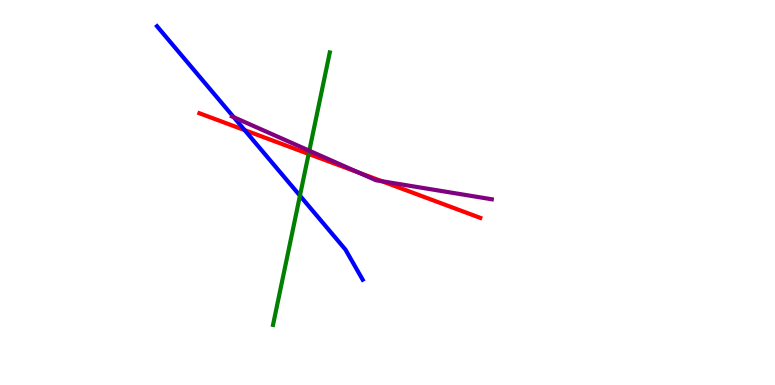[{'lines': ['blue', 'red'], 'intersections': [{'x': 3.16, 'y': 6.62}]}, {'lines': ['green', 'red'], 'intersections': [{'x': 3.98, 'y': 6.0}]}, {'lines': ['purple', 'red'], 'intersections': [{'x': 4.63, 'y': 5.52}, {'x': 4.93, 'y': 5.29}]}, {'lines': ['blue', 'green'], 'intersections': [{'x': 3.87, 'y': 4.92}]}, {'lines': ['blue', 'purple'], 'intersections': [{'x': 3.02, 'y': 6.96}]}, {'lines': ['green', 'purple'], 'intersections': [{'x': 3.99, 'y': 6.09}]}]